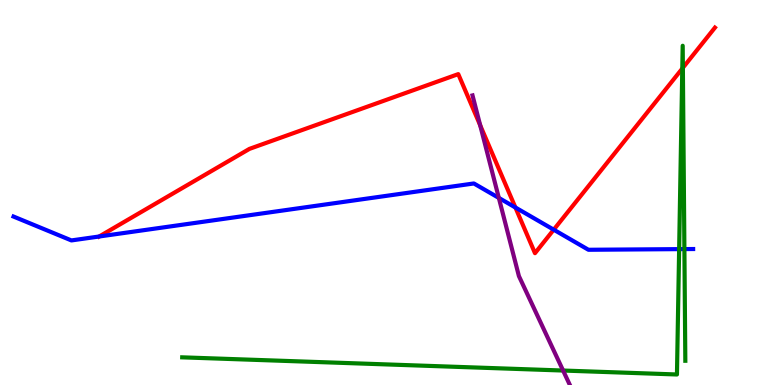[{'lines': ['blue', 'red'], 'intersections': [{'x': 1.28, 'y': 3.86}, {'x': 6.65, 'y': 4.61}, {'x': 7.14, 'y': 4.03}]}, {'lines': ['green', 'red'], 'intersections': [{'x': 8.8, 'y': 8.22}, {'x': 8.81, 'y': 8.24}]}, {'lines': ['purple', 'red'], 'intersections': [{'x': 6.2, 'y': 6.75}]}, {'lines': ['blue', 'green'], 'intersections': [{'x': 8.76, 'y': 3.53}, {'x': 8.83, 'y': 3.53}]}, {'lines': ['blue', 'purple'], 'intersections': [{'x': 6.44, 'y': 4.86}]}, {'lines': ['green', 'purple'], 'intersections': [{'x': 7.27, 'y': 0.376}]}]